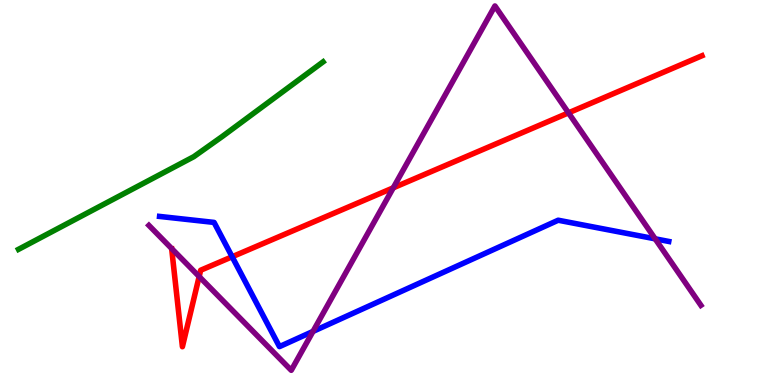[{'lines': ['blue', 'red'], 'intersections': [{'x': 3.0, 'y': 3.33}]}, {'lines': ['green', 'red'], 'intersections': []}, {'lines': ['purple', 'red'], 'intersections': [{'x': 2.57, 'y': 2.82}, {'x': 5.07, 'y': 5.12}, {'x': 7.34, 'y': 7.07}]}, {'lines': ['blue', 'green'], 'intersections': []}, {'lines': ['blue', 'purple'], 'intersections': [{'x': 4.04, 'y': 1.39}, {'x': 8.45, 'y': 3.8}]}, {'lines': ['green', 'purple'], 'intersections': []}]